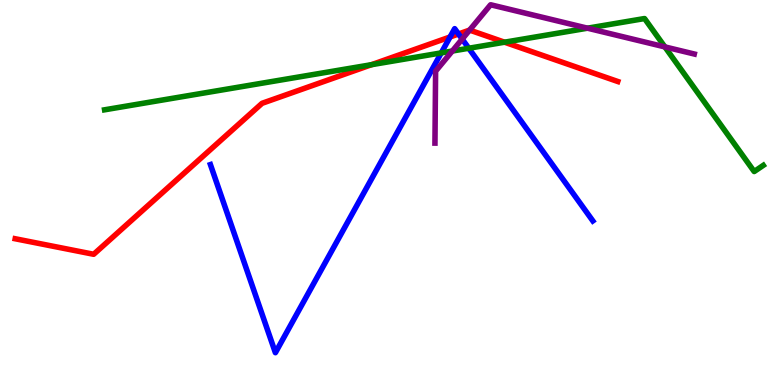[{'lines': ['blue', 'red'], 'intersections': [{'x': 5.81, 'y': 9.04}, {'x': 5.92, 'y': 9.12}]}, {'lines': ['green', 'red'], 'intersections': [{'x': 4.79, 'y': 8.32}, {'x': 6.51, 'y': 8.9}]}, {'lines': ['purple', 'red'], 'intersections': [{'x': 6.06, 'y': 9.22}]}, {'lines': ['blue', 'green'], 'intersections': [{'x': 5.69, 'y': 8.63}, {'x': 6.05, 'y': 8.75}]}, {'lines': ['blue', 'purple'], 'intersections': [{'x': 5.96, 'y': 8.98}]}, {'lines': ['green', 'purple'], 'intersections': [{'x': 5.84, 'y': 8.67}, {'x': 7.58, 'y': 9.27}, {'x': 8.58, 'y': 8.78}]}]